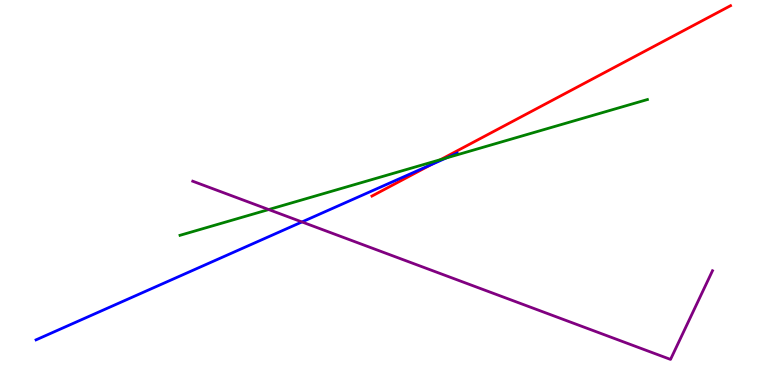[{'lines': ['blue', 'red'], 'intersections': [{'x': 5.56, 'y': 5.72}]}, {'lines': ['green', 'red'], 'intersections': [{'x': 5.69, 'y': 5.85}]}, {'lines': ['purple', 'red'], 'intersections': []}, {'lines': ['blue', 'green'], 'intersections': [{'x': 5.76, 'y': 5.9}]}, {'lines': ['blue', 'purple'], 'intersections': [{'x': 3.9, 'y': 4.23}]}, {'lines': ['green', 'purple'], 'intersections': [{'x': 3.47, 'y': 4.56}]}]